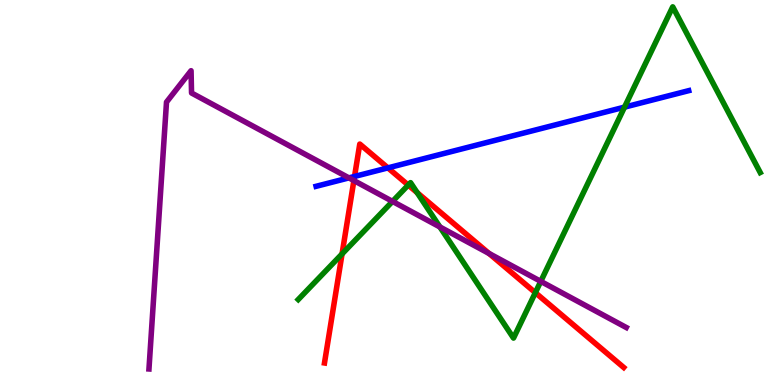[{'lines': ['blue', 'red'], 'intersections': [{'x': 4.57, 'y': 5.42}, {'x': 5.01, 'y': 5.64}]}, {'lines': ['green', 'red'], 'intersections': [{'x': 4.41, 'y': 3.4}, {'x': 5.27, 'y': 5.19}, {'x': 5.38, 'y': 5.0}, {'x': 6.91, 'y': 2.4}]}, {'lines': ['purple', 'red'], 'intersections': [{'x': 4.57, 'y': 5.31}, {'x': 6.31, 'y': 3.42}]}, {'lines': ['blue', 'green'], 'intersections': [{'x': 8.06, 'y': 7.22}]}, {'lines': ['blue', 'purple'], 'intersections': [{'x': 4.5, 'y': 5.38}]}, {'lines': ['green', 'purple'], 'intersections': [{'x': 5.06, 'y': 4.77}, {'x': 5.68, 'y': 4.1}, {'x': 6.98, 'y': 2.69}]}]